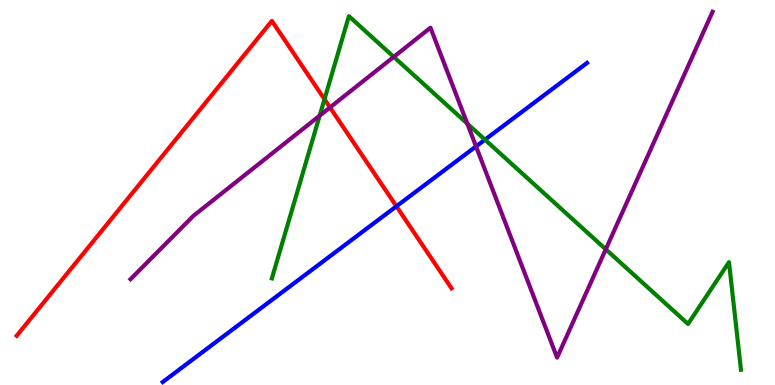[{'lines': ['blue', 'red'], 'intersections': [{'x': 5.11, 'y': 4.64}]}, {'lines': ['green', 'red'], 'intersections': [{'x': 4.19, 'y': 7.42}]}, {'lines': ['purple', 'red'], 'intersections': [{'x': 4.26, 'y': 7.21}]}, {'lines': ['blue', 'green'], 'intersections': [{'x': 6.26, 'y': 6.37}]}, {'lines': ['blue', 'purple'], 'intersections': [{'x': 6.14, 'y': 6.2}]}, {'lines': ['green', 'purple'], 'intersections': [{'x': 4.12, 'y': 7.0}, {'x': 5.08, 'y': 8.52}, {'x': 6.03, 'y': 6.79}, {'x': 7.82, 'y': 3.52}]}]